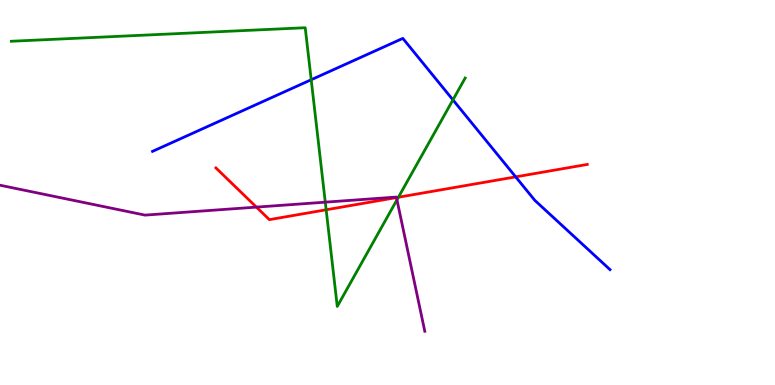[{'lines': ['blue', 'red'], 'intersections': [{'x': 6.65, 'y': 5.41}]}, {'lines': ['green', 'red'], 'intersections': [{'x': 4.21, 'y': 4.55}, {'x': 5.14, 'y': 4.88}]}, {'lines': ['purple', 'red'], 'intersections': [{'x': 3.31, 'y': 4.62}, {'x': 5.12, 'y': 4.87}]}, {'lines': ['blue', 'green'], 'intersections': [{'x': 4.02, 'y': 7.93}, {'x': 5.84, 'y': 7.41}]}, {'lines': ['blue', 'purple'], 'intersections': []}, {'lines': ['green', 'purple'], 'intersections': [{'x': 4.2, 'y': 4.75}, {'x': 5.12, 'y': 4.81}]}]